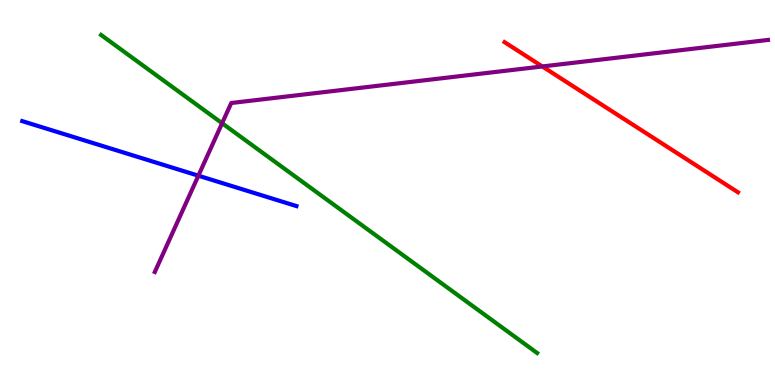[{'lines': ['blue', 'red'], 'intersections': []}, {'lines': ['green', 'red'], 'intersections': []}, {'lines': ['purple', 'red'], 'intersections': [{'x': 7.0, 'y': 8.27}]}, {'lines': ['blue', 'green'], 'intersections': []}, {'lines': ['blue', 'purple'], 'intersections': [{'x': 2.56, 'y': 5.44}]}, {'lines': ['green', 'purple'], 'intersections': [{'x': 2.87, 'y': 6.8}]}]